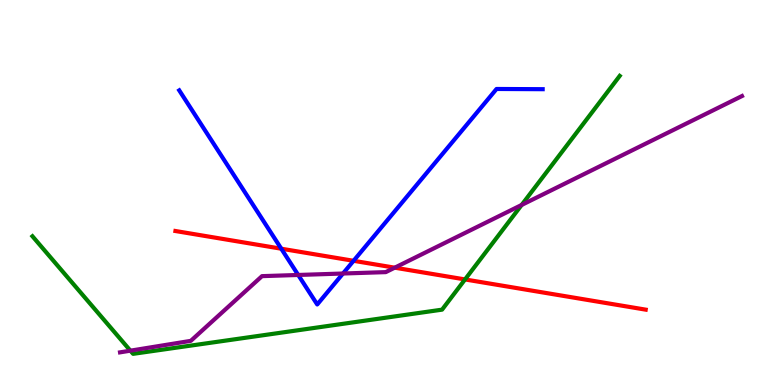[{'lines': ['blue', 'red'], 'intersections': [{'x': 3.63, 'y': 3.54}, {'x': 4.56, 'y': 3.23}]}, {'lines': ['green', 'red'], 'intersections': [{'x': 6.0, 'y': 2.74}]}, {'lines': ['purple', 'red'], 'intersections': [{'x': 5.09, 'y': 3.05}]}, {'lines': ['blue', 'green'], 'intersections': []}, {'lines': ['blue', 'purple'], 'intersections': [{'x': 3.85, 'y': 2.86}, {'x': 4.43, 'y': 2.9}]}, {'lines': ['green', 'purple'], 'intersections': [{'x': 1.68, 'y': 0.892}, {'x': 6.73, 'y': 4.68}]}]